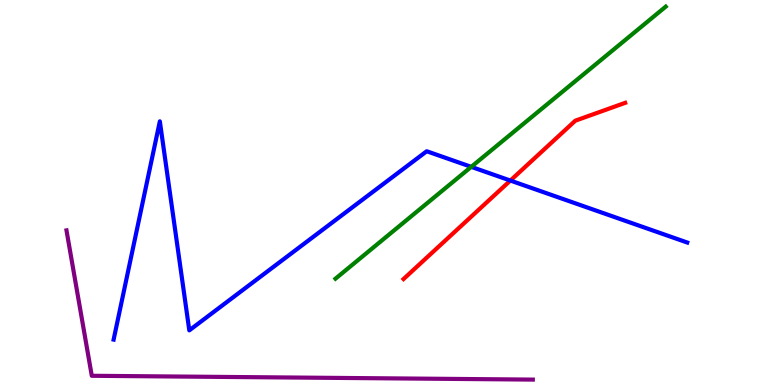[{'lines': ['blue', 'red'], 'intersections': [{'x': 6.59, 'y': 5.31}]}, {'lines': ['green', 'red'], 'intersections': []}, {'lines': ['purple', 'red'], 'intersections': []}, {'lines': ['blue', 'green'], 'intersections': [{'x': 6.08, 'y': 5.67}]}, {'lines': ['blue', 'purple'], 'intersections': []}, {'lines': ['green', 'purple'], 'intersections': []}]